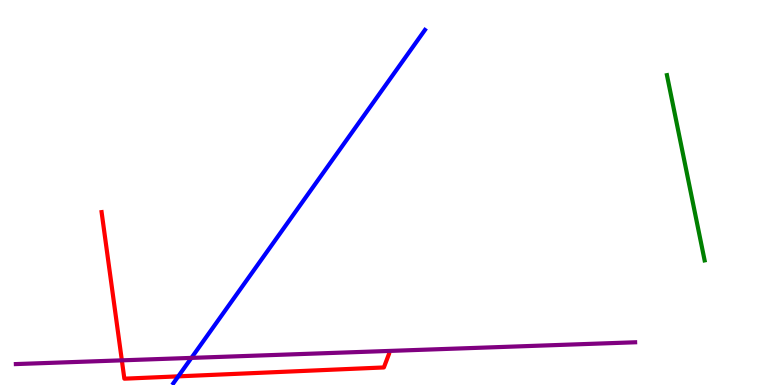[{'lines': ['blue', 'red'], 'intersections': [{'x': 2.3, 'y': 0.225}]}, {'lines': ['green', 'red'], 'intersections': []}, {'lines': ['purple', 'red'], 'intersections': [{'x': 1.57, 'y': 0.64}]}, {'lines': ['blue', 'green'], 'intersections': []}, {'lines': ['blue', 'purple'], 'intersections': [{'x': 2.47, 'y': 0.704}]}, {'lines': ['green', 'purple'], 'intersections': []}]